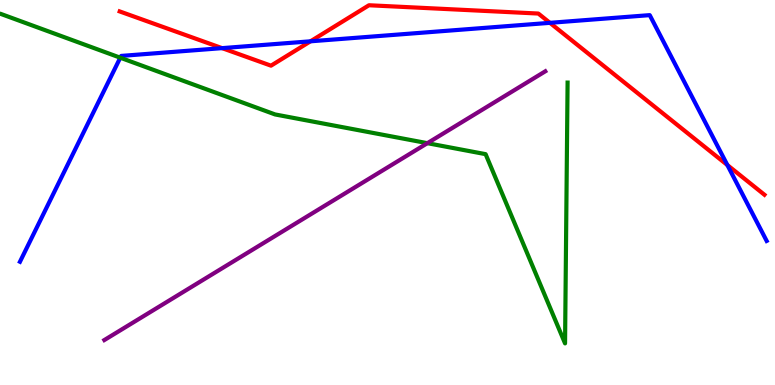[{'lines': ['blue', 'red'], 'intersections': [{'x': 2.87, 'y': 8.75}, {'x': 4.01, 'y': 8.93}, {'x': 7.1, 'y': 9.41}, {'x': 9.39, 'y': 5.71}]}, {'lines': ['green', 'red'], 'intersections': []}, {'lines': ['purple', 'red'], 'intersections': []}, {'lines': ['blue', 'green'], 'intersections': [{'x': 1.55, 'y': 8.5}]}, {'lines': ['blue', 'purple'], 'intersections': []}, {'lines': ['green', 'purple'], 'intersections': [{'x': 5.51, 'y': 6.28}]}]